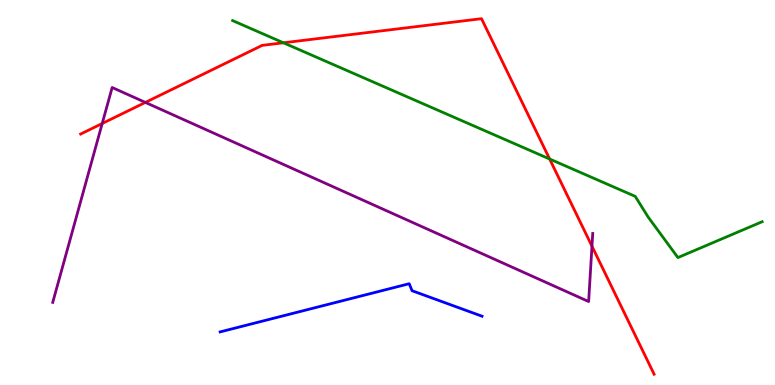[{'lines': ['blue', 'red'], 'intersections': []}, {'lines': ['green', 'red'], 'intersections': [{'x': 3.66, 'y': 8.89}, {'x': 7.09, 'y': 5.87}]}, {'lines': ['purple', 'red'], 'intersections': [{'x': 1.32, 'y': 6.79}, {'x': 1.88, 'y': 7.34}, {'x': 7.64, 'y': 3.6}]}, {'lines': ['blue', 'green'], 'intersections': []}, {'lines': ['blue', 'purple'], 'intersections': []}, {'lines': ['green', 'purple'], 'intersections': []}]